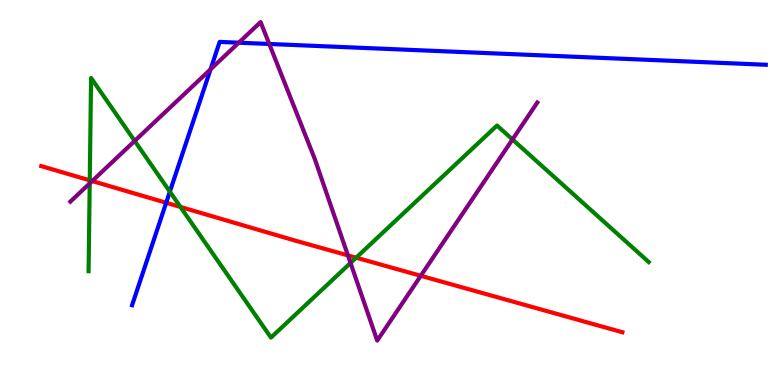[{'lines': ['blue', 'red'], 'intersections': [{'x': 2.14, 'y': 4.73}]}, {'lines': ['green', 'red'], 'intersections': [{'x': 1.16, 'y': 5.32}, {'x': 2.33, 'y': 4.62}, {'x': 4.6, 'y': 3.31}]}, {'lines': ['purple', 'red'], 'intersections': [{'x': 1.19, 'y': 5.3}, {'x': 4.49, 'y': 3.37}, {'x': 5.43, 'y': 2.84}]}, {'lines': ['blue', 'green'], 'intersections': [{'x': 2.19, 'y': 5.02}]}, {'lines': ['blue', 'purple'], 'intersections': [{'x': 2.72, 'y': 8.2}, {'x': 3.08, 'y': 8.89}, {'x': 3.47, 'y': 8.86}]}, {'lines': ['green', 'purple'], 'intersections': [{'x': 1.16, 'y': 5.24}, {'x': 1.74, 'y': 6.34}, {'x': 4.52, 'y': 3.17}, {'x': 6.61, 'y': 6.38}]}]